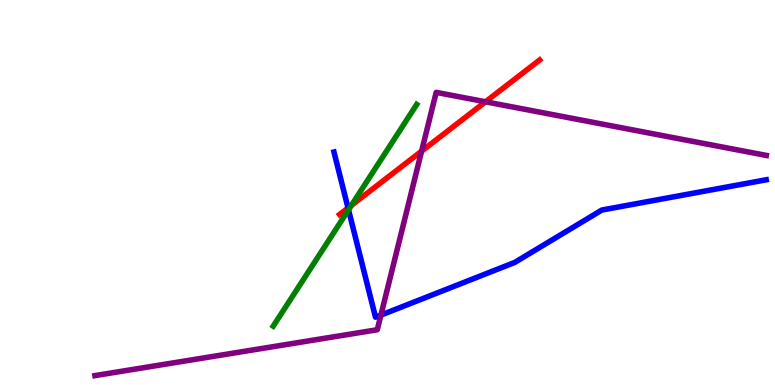[{'lines': ['blue', 'red'], 'intersections': [{'x': 4.49, 'y': 4.6}]}, {'lines': ['green', 'red'], 'intersections': [{'x': 4.53, 'y': 4.67}]}, {'lines': ['purple', 'red'], 'intersections': [{'x': 5.44, 'y': 6.07}, {'x': 6.26, 'y': 7.36}]}, {'lines': ['blue', 'green'], 'intersections': [{'x': 4.5, 'y': 4.55}]}, {'lines': ['blue', 'purple'], 'intersections': [{'x': 4.91, 'y': 1.82}]}, {'lines': ['green', 'purple'], 'intersections': []}]